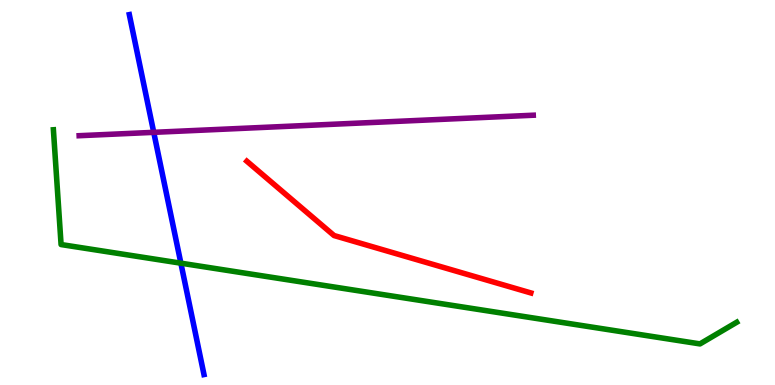[{'lines': ['blue', 'red'], 'intersections': []}, {'lines': ['green', 'red'], 'intersections': []}, {'lines': ['purple', 'red'], 'intersections': []}, {'lines': ['blue', 'green'], 'intersections': [{'x': 2.33, 'y': 3.16}]}, {'lines': ['blue', 'purple'], 'intersections': [{'x': 1.98, 'y': 6.56}]}, {'lines': ['green', 'purple'], 'intersections': []}]